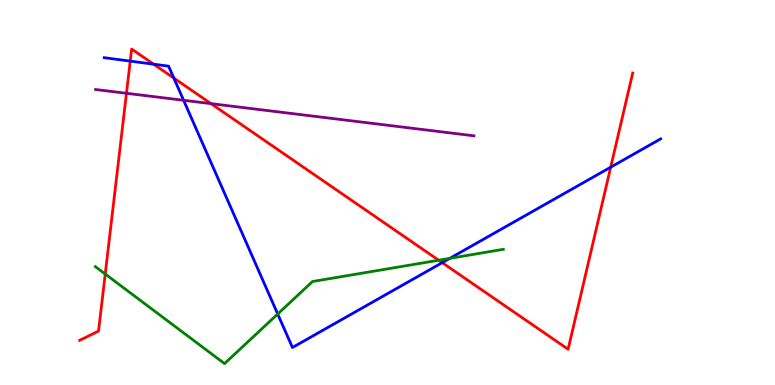[{'lines': ['blue', 'red'], 'intersections': [{'x': 1.68, 'y': 8.41}, {'x': 1.98, 'y': 8.33}, {'x': 2.24, 'y': 7.97}, {'x': 5.71, 'y': 3.18}, {'x': 7.88, 'y': 5.66}]}, {'lines': ['green', 'red'], 'intersections': [{'x': 1.36, 'y': 2.88}, {'x': 5.66, 'y': 3.24}]}, {'lines': ['purple', 'red'], 'intersections': [{'x': 1.63, 'y': 7.58}, {'x': 2.72, 'y': 7.31}]}, {'lines': ['blue', 'green'], 'intersections': [{'x': 3.58, 'y': 1.84}, {'x': 5.8, 'y': 3.29}]}, {'lines': ['blue', 'purple'], 'intersections': [{'x': 2.37, 'y': 7.4}]}, {'lines': ['green', 'purple'], 'intersections': []}]